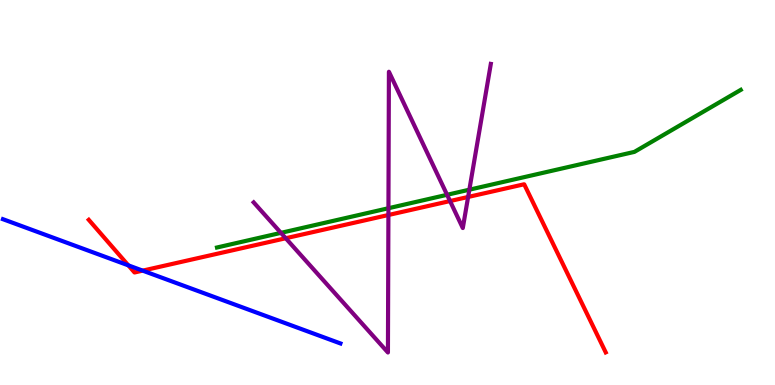[{'lines': ['blue', 'red'], 'intersections': [{'x': 1.66, 'y': 3.11}, {'x': 1.84, 'y': 2.97}]}, {'lines': ['green', 'red'], 'intersections': []}, {'lines': ['purple', 'red'], 'intersections': [{'x': 3.69, 'y': 3.81}, {'x': 5.01, 'y': 4.42}, {'x': 5.81, 'y': 4.78}, {'x': 6.04, 'y': 4.88}]}, {'lines': ['blue', 'green'], 'intersections': []}, {'lines': ['blue', 'purple'], 'intersections': []}, {'lines': ['green', 'purple'], 'intersections': [{'x': 3.62, 'y': 3.95}, {'x': 5.01, 'y': 4.59}, {'x': 5.77, 'y': 4.94}, {'x': 6.06, 'y': 5.07}]}]